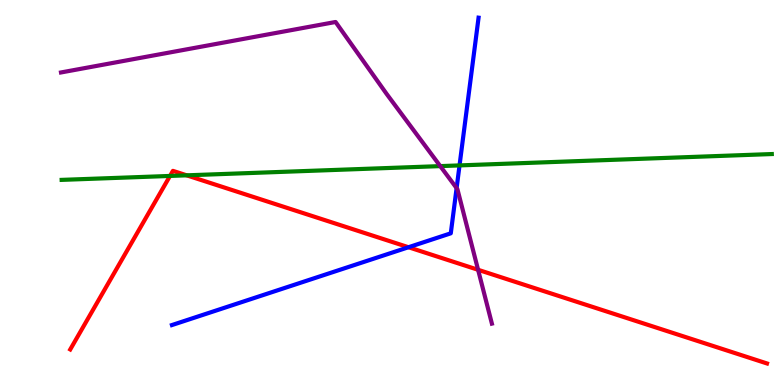[{'lines': ['blue', 'red'], 'intersections': [{'x': 5.27, 'y': 3.58}]}, {'lines': ['green', 'red'], 'intersections': [{'x': 2.19, 'y': 5.43}, {'x': 2.41, 'y': 5.45}]}, {'lines': ['purple', 'red'], 'intersections': [{'x': 6.17, 'y': 2.99}]}, {'lines': ['blue', 'green'], 'intersections': [{'x': 5.93, 'y': 5.7}]}, {'lines': ['blue', 'purple'], 'intersections': [{'x': 5.89, 'y': 5.11}]}, {'lines': ['green', 'purple'], 'intersections': [{'x': 5.68, 'y': 5.69}]}]